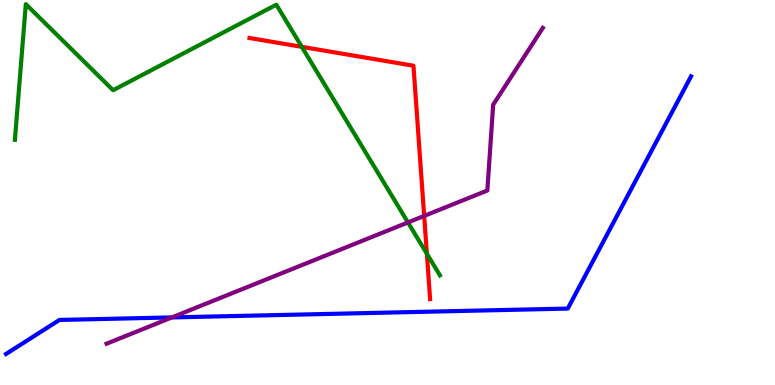[{'lines': ['blue', 'red'], 'intersections': []}, {'lines': ['green', 'red'], 'intersections': [{'x': 3.89, 'y': 8.78}, {'x': 5.51, 'y': 3.41}]}, {'lines': ['purple', 'red'], 'intersections': [{'x': 5.47, 'y': 4.39}]}, {'lines': ['blue', 'green'], 'intersections': []}, {'lines': ['blue', 'purple'], 'intersections': [{'x': 2.22, 'y': 1.76}]}, {'lines': ['green', 'purple'], 'intersections': [{'x': 5.26, 'y': 4.22}]}]